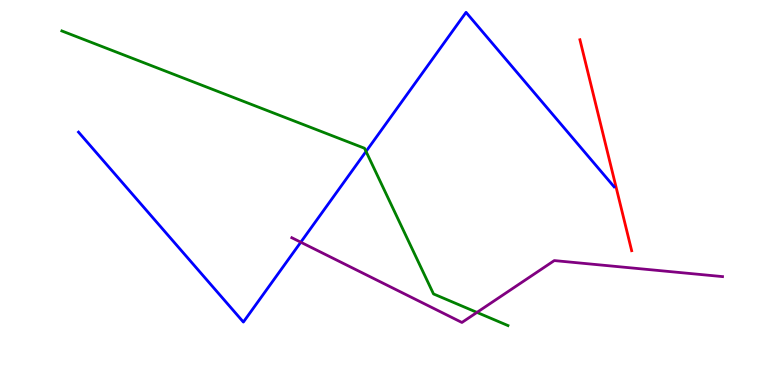[{'lines': ['blue', 'red'], 'intersections': []}, {'lines': ['green', 'red'], 'intersections': []}, {'lines': ['purple', 'red'], 'intersections': []}, {'lines': ['blue', 'green'], 'intersections': [{'x': 4.72, 'y': 6.07}]}, {'lines': ['blue', 'purple'], 'intersections': [{'x': 3.88, 'y': 3.71}]}, {'lines': ['green', 'purple'], 'intersections': [{'x': 6.15, 'y': 1.89}]}]